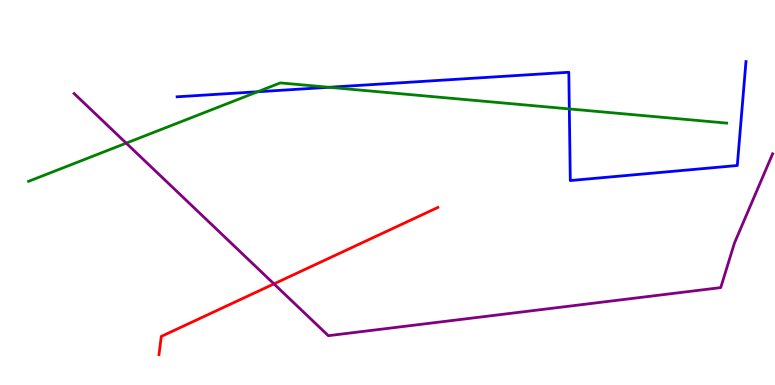[{'lines': ['blue', 'red'], 'intersections': []}, {'lines': ['green', 'red'], 'intersections': []}, {'lines': ['purple', 'red'], 'intersections': [{'x': 3.54, 'y': 2.63}]}, {'lines': ['blue', 'green'], 'intersections': [{'x': 3.32, 'y': 7.62}, {'x': 4.24, 'y': 7.73}, {'x': 7.35, 'y': 7.17}]}, {'lines': ['blue', 'purple'], 'intersections': []}, {'lines': ['green', 'purple'], 'intersections': [{'x': 1.63, 'y': 6.28}]}]